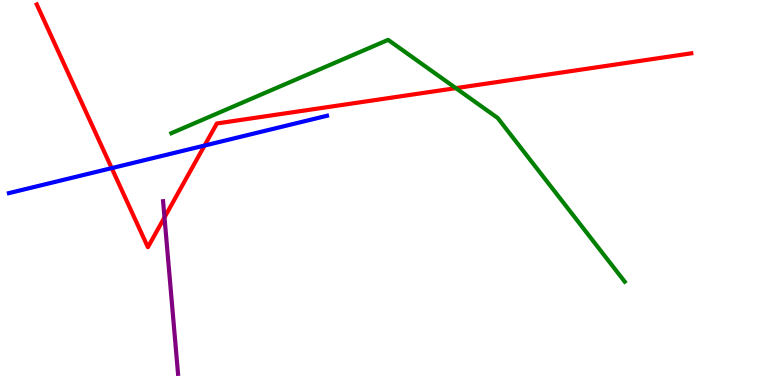[{'lines': ['blue', 'red'], 'intersections': [{'x': 1.44, 'y': 5.63}, {'x': 2.64, 'y': 6.22}]}, {'lines': ['green', 'red'], 'intersections': [{'x': 5.88, 'y': 7.71}]}, {'lines': ['purple', 'red'], 'intersections': [{'x': 2.12, 'y': 4.35}]}, {'lines': ['blue', 'green'], 'intersections': []}, {'lines': ['blue', 'purple'], 'intersections': []}, {'lines': ['green', 'purple'], 'intersections': []}]